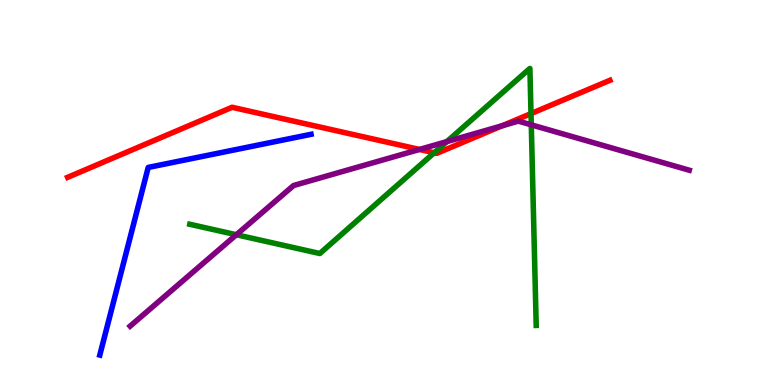[{'lines': ['blue', 'red'], 'intersections': []}, {'lines': ['green', 'red'], 'intersections': [{'x': 5.6, 'y': 6.03}, {'x': 6.85, 'y': 7.05}]}, {'lines': ['purple', 'red'], 'intersections': [{'x': 5.41, 'y': 6.12}, {'x': 6.48, 'y': 6.73}]}, {'lines': ['blue', 'green'], 'intersections': []}, {'lines': ['blue', 'purple'], 'intersections': []}, {'lines': ['green', 'purple'], 'intersections': [{'x': 3.05, 'y': 3.9}, {'x': 5.77, 'y': 6.32}, {'x': 6.86, 'y': 6.76}]}]